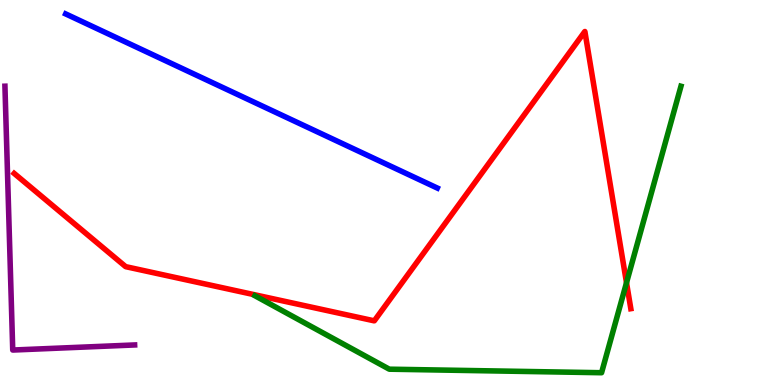[{'lines': ['blue', 'red'], 'intersections': []}, {'lines': ['green', 'red'], 'intersections': [{'x': 8.08, 'y': 2.66}]}, {'lines': ['purple', 'red'], 'intersections': []}, {'lines': ['blue', 'green'], 'intersections': []}, {'lines': ['blue', 'purple'], 'intersections': []}, {'lines': ['green', 'purple'], 'intersections': []}]